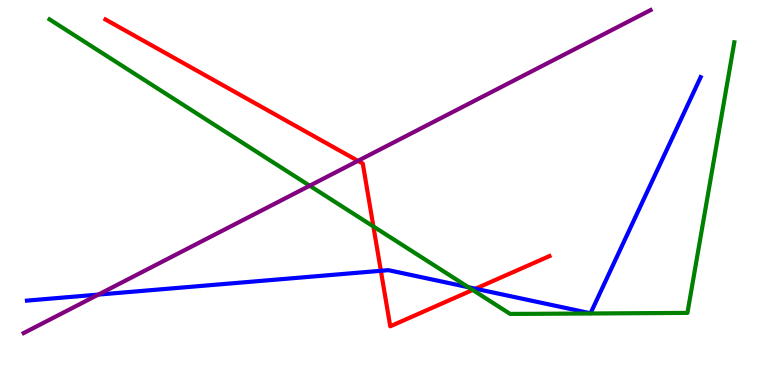[{'lines': ['blue', 'red'], 'intersections': [{'x': 4.91, 'y': 2.97}, {'x': 6.13, 'y': 2.5}]}, {'lines': ['green', 'red'], 'intersections': [{'x': 4.82, 'y': 4.12}, {'x': 6.1, 'y': 2.47}]}, {'lines': ['purple', 'red'], 'intersections': [{'x': 4.62, 'y': 5.82}]}, {'lines': ['blue', 'green'], 'intersections': [{'x': 6.04, 'y': 2.54}]}, {'lines': ['blue', 'purple'], 'intersections': [{'x': 1.27, 'y': 2.35}]}, {'lines': ['green', 'purple'], 'intersections': [{'x': 4.0, 'y': 5.18}]}]